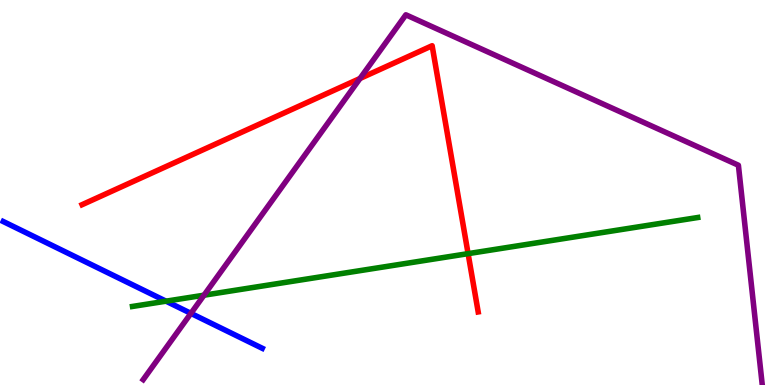[{'lines': ['blue', 'red'], 'intersections': []}, {'lines': ['green', 'red'], 'intersections': [{'x': 6.04, 'y': 3.41}]}, {'lines': ['purple', 'red'], 'intersections': [{'x': 4.65, 'y': 7.96}]}, {'lines': ['blue', 'green'], 'intersections': [{'x': 2.14, 'y': 2.18}]}, {'lines': ['blue', 'purple'], 'intersections': [{'x': 2.46, 'y': 1.86}]}, {'lines': ['green', 'purple'], 'intersections': [{'x': 2.63, 'y': 2.33}]}]